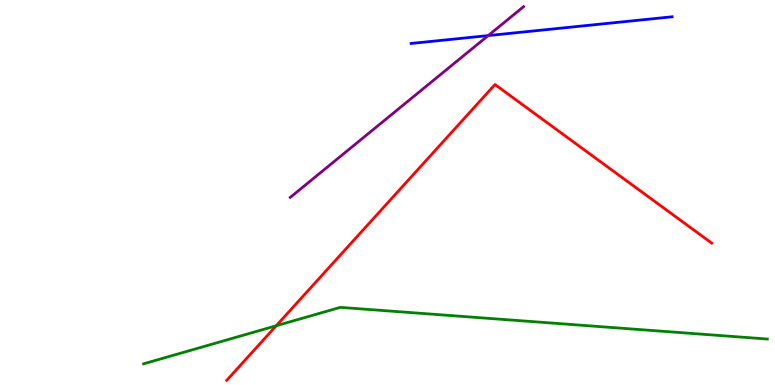[{'lines': ['blue', 'red'], 'intersections': []}, {'lines': ['green', 'red'], 'intersections': [{'x': 3.56, 'y': 1.54}]}, {'lines': ['purple', 'red'], 'intersections': []}, {'lines': ['blue', 'green'], 'intersections': []}, {'lines': ['blue', 'purple'], 'intersections': [{'x': 6.3, 'y': 9.08}]}, {'lines': ['green', 'purple'], 'intersections': []}]